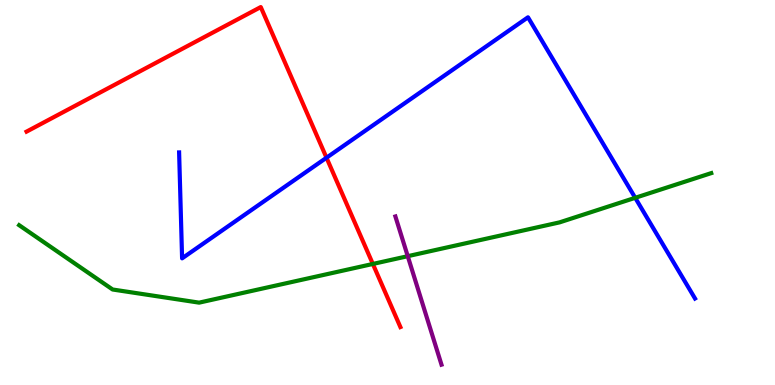[{'lines': ['blue', 'red'], 'intersections': [{'x': 4.21, 'y': 5.9}]}, {'lines': ['green', 'red'], 'intersections': [{'x': 4.81, 'y': 3.14}]}, {'lines': ['purple', 'red'], 'intersections': []}, {'lines': ['blue', 'green'], 'intersections': [{'x': 8.2, 'y': 4.86}]}, {'lines': ['blue', 'purple'], 'intersections': []}, {'lines': ['green', 'purple'], 'intersections': [{'x': 5.26, 'y': 3.35}]}]